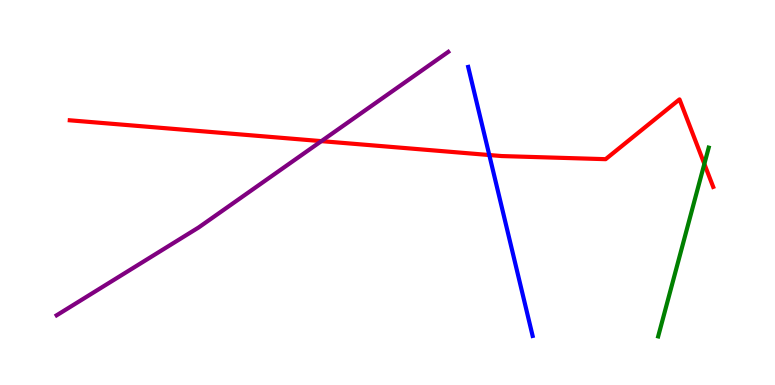[{'lines': ['blue', 'red'], 'intersections': [{'x': 6.31, 'y': 5.97}]}, {'lines': ['green', 'red'], 'intersections': [{'x': 9.09, 'y': 5.74}]}, {'lines': ['purple', 'red'], 'intersections': [{'x': 4.15, 'y': 6.33}]}, {'lines': ['blue', 'green'], 'intersections': []}, {'lines': ['blue', 'purple'], 'intersections': []}, {'lines': ['green', 'purple'], 'intersections': []}]